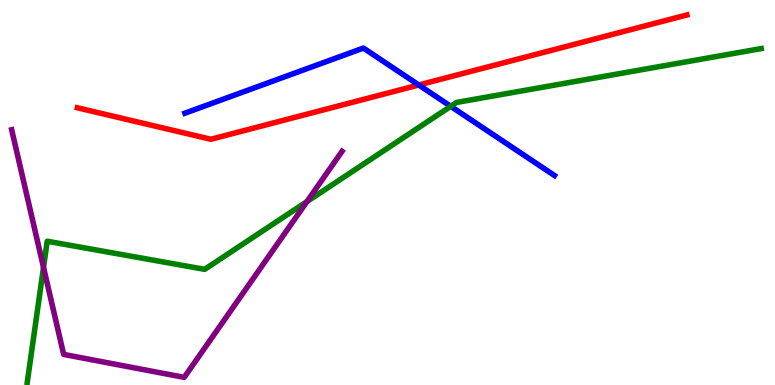[{'lines': ['blue', 'red'], 'intersections': [{'x': 5.4, 'y': 7.79}]}, {'lines': ['green', 'red'], 'intersections': []}, {'lines': ['purple', 'red'], 'intersections': []}, {'lines': ['blue', 'green'], 'intersections': [{'x': 5.82, 'y': 7.24}]}, {'lines': ['blue', 'purple'], 'intersections': []}, {'lines': ['green', 'purple'], 'intersections': [{'x': 0.562, 'y': 3.06}, {'x': 3.96, 'y': 4.76}]}]